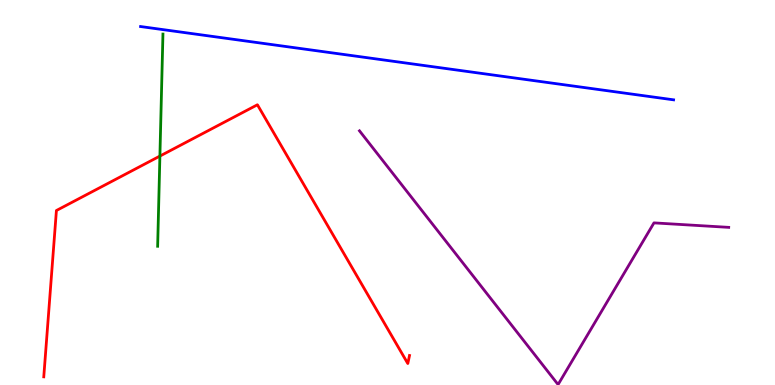[{'lines': ['blue', 'red'], 'intersections': []}, {'lines': ['green', 'red'], 'intersections': [{'x': 2.06, 'y': 5.95}]}, {'lines': ['purple', 'red'], 'intersections': []}, {'lines': ['blue', 'green'], 'intersections': []}, {'lines': ['blue', 'purple'], 'intersections': []}, {'lines': ['green', 'purple'], 'intersections': []}]